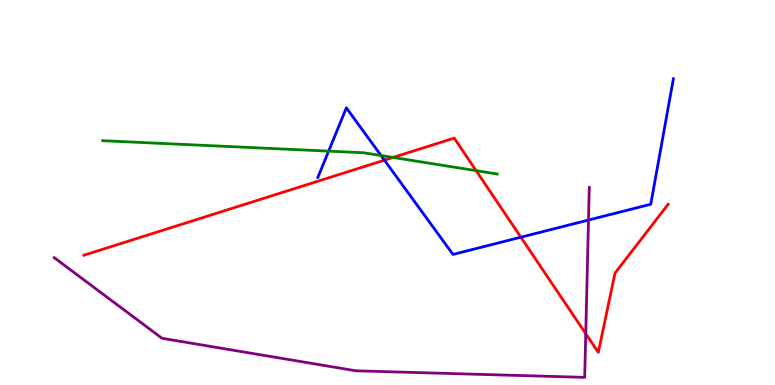[{'lines': ['blue', 'red'], 'intersections': [{'x': 4.96, 'y': 5.84}, {'x': 6.72, 'y': 3.84}]}, {'lines': ['green', 'red'], 'intersections': [{'x': 5.07, 'y': 5.91}, {'x': 6.14, 'y': 5.57}]}, {'lines': ['purple', 'red'], 'intersections': [{'x': 7.56, 'y': 1.33}]}, {'lines': ['blue', 'green'], 'intersections': [{'x': 4.24, 'y': 6.07}, {'x': 4.92, 'y': 5.96}]}, {'lines': ['blue', 'purple'], 'intersections': [{'x': 7.59, 'y': 4.28}]}, {'lines': ['green', 'purple'], 'intersections': []}]